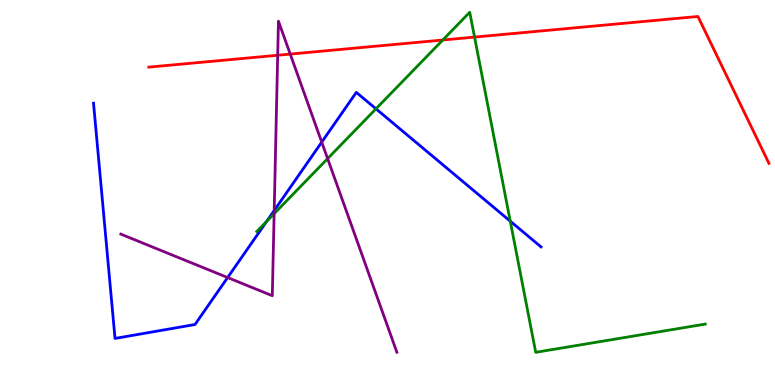[{'lines': ['blue', 'red'], 'intersections': []}, {'lines': ['green', 'red'], 'intersections': [{'x': 5.71, 'y': 8.96}, {'x': 6.12, 'y': 9.04}]}, {'lines': ['purple', 'red'], 'intersections': [{'x': 3.58, 'y': 8.57}, {'x': 3.74, 'y': 8.6}]}, {'lines': ['blue', 'green'], 'intersections': [{'x': 3.44, 'y': 4.25}, {'x': 4.85, 'y': 7.17}, {'x': 6.58, 'y': 4.26}]}, {'lines': ['blue', 'purple'], 'intersections': [{'x': 2.94, 'y': 2.79}, {'x': 3.54, 'y': 4.53}, {'x': 4.15, 'y': 6.31}]}, {'lines': ['green', 'purple'], 'intersections': [{'x': 3.54, 'y': 4.45}, {'x': 4.23, 'y': 5.88}]}]